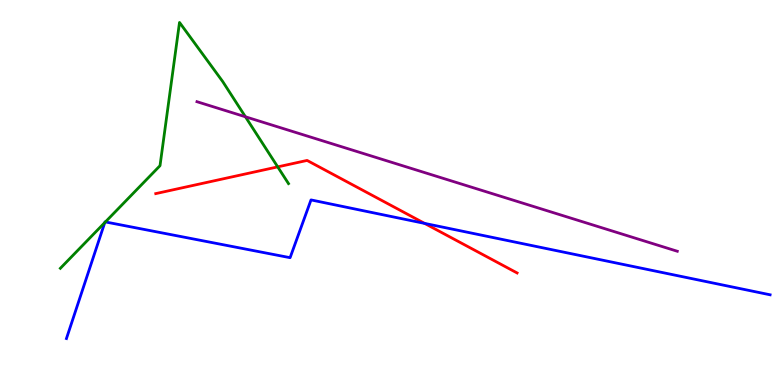[{'lines': ['blue', 'red'], 'intersections': [{'x': 5.48, 'y': 4.2}]}, {'lines': ['green', 'red'], 'intersections': [{'x': 3.58, 'y': 5.67}]}, {'lines': ['purple', 'red'], 'intersections': []}, {'lines': ['blue', 'green'], 'intersections': [{'x': 1.35, 'y': 4.22}, {'x': 1.36, 'y': 4.24}]}, {'lines': ['blue', 'purple'], 'intersections': []}, {'lines': ['green', 'purple'], 'intersections': [{'x': 3.17, 'y': 6.97}]}]